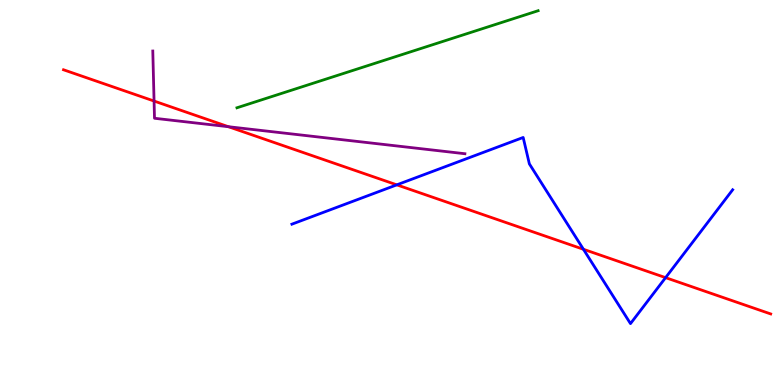[{'lines': ['blue', 'red'], 'intersections': [{'x': 5.12, 'y': 5.2}, {'x': 7.53, 'y': 3.53}, {'x': 8.59, 'y': 2.79}]}, {'lines': ['green', 'red'], 'intersections': []}, {'lines': ['purple', 'red'], 'intersections': [{'x': 1.99, 'y': 7.38}, {'x': 2.95, 'y': 6.71}]}, {'lines': ['blue', 'green'], 'intersections': []}, {'lines': ['blue', 'purple'], 'intersections': []}, {'lines': ['green', 'purple'], 'intersections': []}]